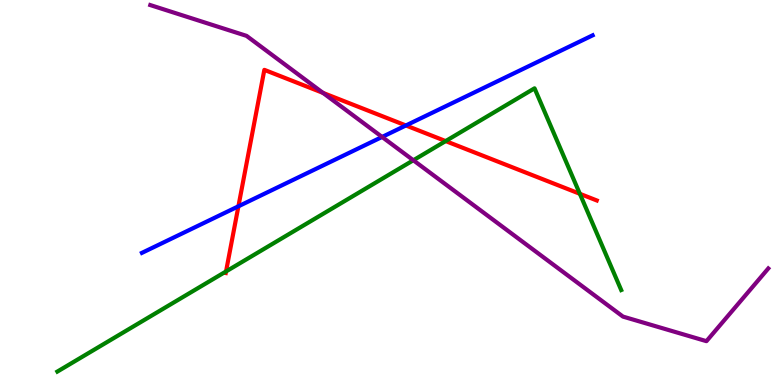[{'lines': ['blue', 'red'], 'intersections': [{'x': 3.08, 'y': 4.64}, {'x': 5.24, 'y': 6.74}]}, {'lines': ['green', 'red'], 'intersections': [{'x': 2.92, 'y': 2.95}, {'x': 5.75, 'y': 6.34}, {'x': 7.48, 'y': 4.97}]}, {'lines': ['purple', 'red'], 'intersections': [{'x': 4.17, 'y': 7.59}]}, {'lines': ['blue', 'green'], 'intersections': []}, {'lines': ['blue', 'purple'], 'intersections': [{'x': 4.93, 'y': 6.44}]}, {'lines': ['green', 'purple'], 'intersections': [{'x': 5.33, 'y': 5.84}]}]